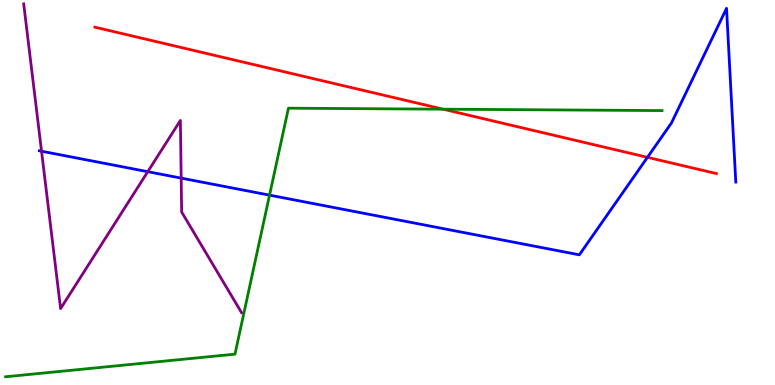[{'lines': ['blue', 'red'], 'intersections': [{'x': 8.35, 'y': 5.91}]}, {'lines': ['green', 'red'], 'intersections': [{'x': 5.72, 'y': 7.16}]}, {'lines': ['purple', 'red'], 'intersections': []}, {'lines': ['blue', 'green'], 'intersections': [{'x': 3.48, 'y': 4.93}]}, {'lines': ['blue', 'purple'], 'intersections': [{'x': 0.536, 'y': 6.07}, {'x': 1.91, 'y': 5.54}, {'x': 2.34, 'y': 5.37}]}, {'lines': ['green', 'purple'], 'intersections': []}]